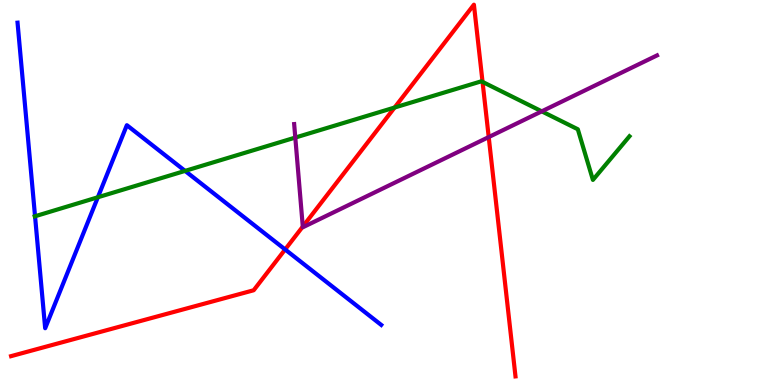[{'lines': ['blue', 'red'], 'intersections': [{'x': 3.68, 'y': 3.52}]}, {'lines': ['green', 'red'], 'intersections': [{'x': 5.09, 'y': 7.21}, {'x': 6.23, 'y': 7.87}]}, {'lines': ['purple', 'red'], 'intersections': [{'x': 3.91, 'y': 4.11}, {'x': 6.31, 'y': 6.44}]}, {'lines': ['blue', 'green'], 'intersections': [{'x': 0.452, 'y': 4.38}, {'x': 1.26, 'y': 4.88}, {'x': 2.39, 'y': 5.56}]}, {'lines': ['blue', 'purple'], 'intersections': []}, {'lines': ['green', 'purple'], 'intersections': [{'x': 3.81, 'y': 6.43}, {'x': 6.99, 'y': 7.11}]}]